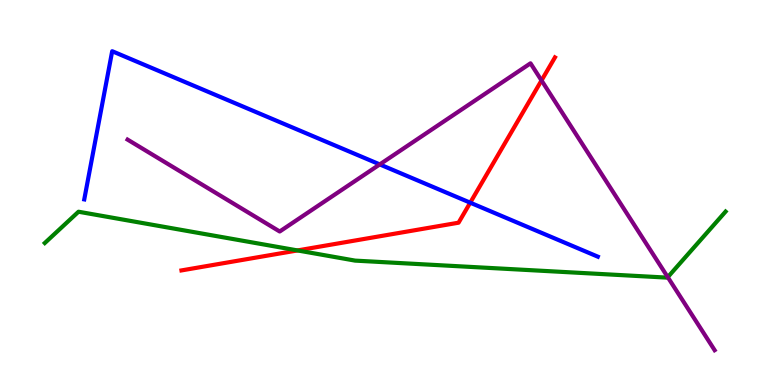[{'lines': ['blue', 'red'], 'intersections': [{'x': 6.07, 'y': 4.74}]}, {'lines': ['green', 'red'], 'intersections': [{'x': 3.84, 'y': 3.5}]}, {'lines': ['purple', 'red'], 'intersections': [{'x': 6.99, 'y': 7.91}]}, {'lines': ['blue', 'green'], 'intersections': []}, {'lines': ['blue', 'purple'], 'intersections': [{'x': 4.9, 'y': 5.73}]}, {'lines': ['green', 'purple'], 'intersections': [{'x': 8.62, 'y': 2.8}]}]